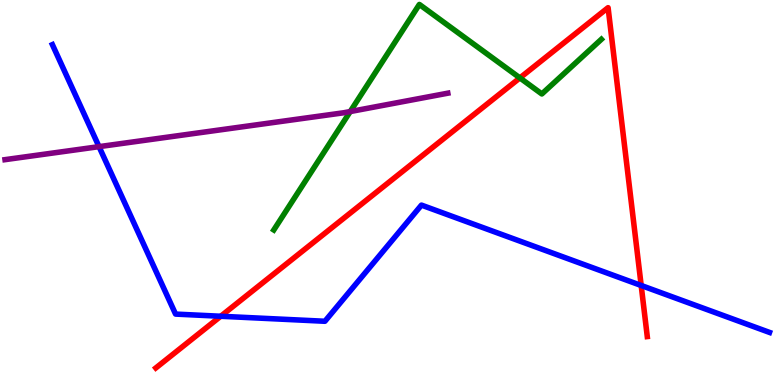[{'lines': ['blue', 'red'], 'intersections': [{'x': 2.85, 'y': 1.79}, {'x': 8.27, 'y': 2.59}]}, {'lines': ['green', 'red'], 'intersections': [{'x': 6.71, 'y': 7.98}]}, {'lines': ['purple', 'red'], 'intersections': []}, {'lines': ['blue', 'green'], 'intersections': []}, {'lines': ['blue', 'purple'], 'intersections': [{'x': 1.28, 'y': 6.19}]}, {'lines': ['green', 'purple'], 'intersections': [{'x': 4.52, 'y': 7.1}]}]